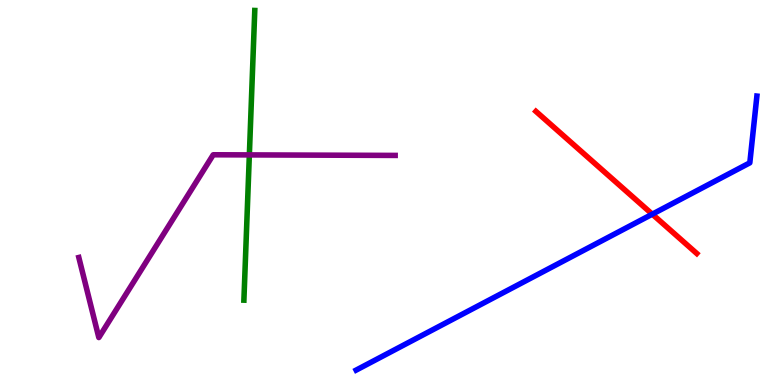[{'lines': ['blue', 'red'], 'intersections': [{'x': 8.42, 'y': 4.44}]}, {'lines': ['green', 'red'], 'intersections': []}, {'lines': ['purple', 'red'], 'intersections': []}, {'lines': ['blue', 'green'], 'intersections': []}, {'lines': ['blue', 'purple'], 'intersections': []}, {'lines': ['green', 'purple'], 'intersections': [{'x': 3.22, 'y': 5.98}]}]